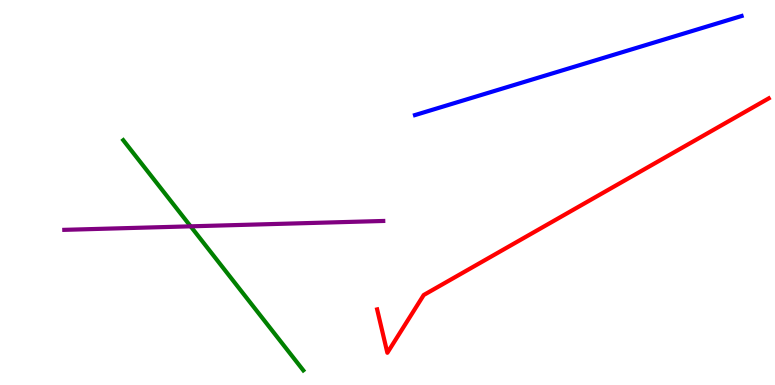[{'lines': ['blue', 'red'], 'intersections': []}, {'lines': ['green', 'red'], 'intersections': []}, {'lines': ['purple', 'red'], 'intersections': []}, {'lines': ['blue', 'green'], 'intersections': []}, {'lines': ['blue', 'purple'], 'intersections': []}, {'lines': ['green', 'purple'], 'intersections': [{'x': 2.46, 'y': 4.12}]}]